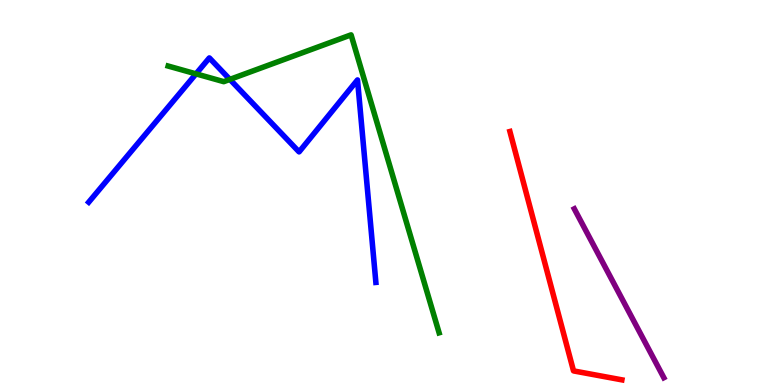[{'lines': ['blue', 'red'], 'intersections': []}, {'lines': ['green', 'red'], 'intersections': []}, {'lines': ['purple', 'red'], 'intersections': []}, {'lines': ['blue', 'green'], 'intersections': [{'x': 2.53, 'y': 8.08}, {'x': 2.97, 'y': 7.94}]}, {'lines': ['blue', 'purple'], 'intersections': []}, {'lines': ['green', 'purple'], 'intersections': []}]